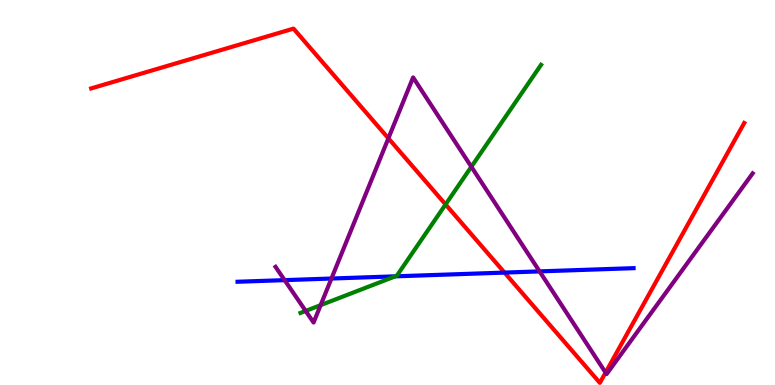[{'lines': ['blue', 'red'], 'intersections': [{'x': 6.51, 'y': 2.92}]}, {'lines': ['green', 'red'], 'intersections': [{'x': 5.75, 'y': 4.69}]}, {'lines': ['purple', 'red'], 'intersections': [{'x': 5.01, 'y': 6.41}, {'x': 7.81, 'y': 0.323}]}, {'lines': ['blue', 'green'], 'intersections': [{'x': 5.1, 'y': 2.82}]}, {'lines': ['blue', 'purple'], 'intersections': [{'x': 3.67, 'y': 2.72}, {'x': 4.28, 'y': 2.77}, {'x': 6.96, 'y': 2.95}]}, {'lines': ['green', 'purple'], 'intersections': [{'x': 3.94, 'y': 1.92}, {'x': 4.14, 'y': 2.07}, {'x': 6.08, 'y': 5.67}]}]